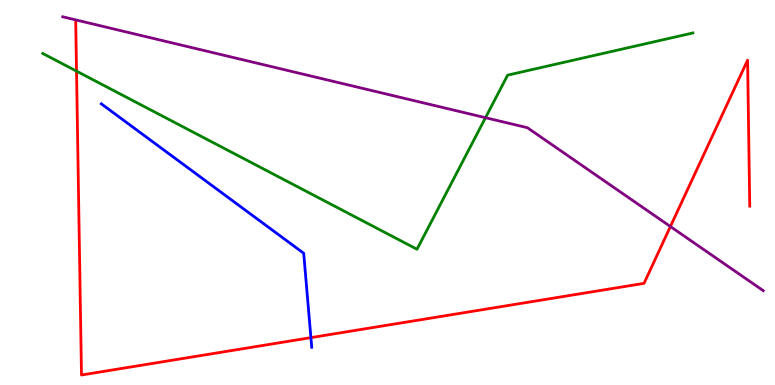[{'lines': ['blue', 'red'], 'intersections': [{'x': 4.01, 'y': 1.23}]}, {'lines': ['green', 'red'], 'intersections': [{'x': 0.987, 'y': 8.15}]}, {'lines': ['purple', 'red'], 'intersections': [{'x': 8.65, 'y': 4.12}]}, {'lines': ['blue', 'green'], 'intersections': []}, {'lines': ['blue', 'purple'], 'intersections': []}, {'lines': ['green', 'purple'], 'intersections': [{'x': 6.26, 'y': 6.94}]}]